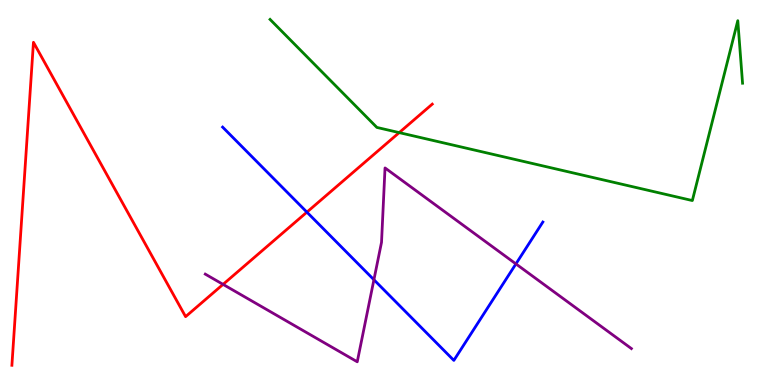[{'lines': ['blue', 'red'], 'intersections': [{'x': 3.96, 'y': 4.49}]}, {'lines': ['green', 'red'], 'intersections': [{'x': 5.15, 'y': 6.56}]}, {'lines': ['purple', 'red'], 'intersections': [{'x': 2.88, 'y': 2.61}]}, {'lines': ['blue', 'green'], 'intersections': []}, {'lines': ['blue', 'purple'], 'intersections': [{'x': 4.82, 'y': 2.73}, {'x': 6.66, 'y': 3.15}]}, {'lines': ['green', 'purple'], 'intersections': []}]